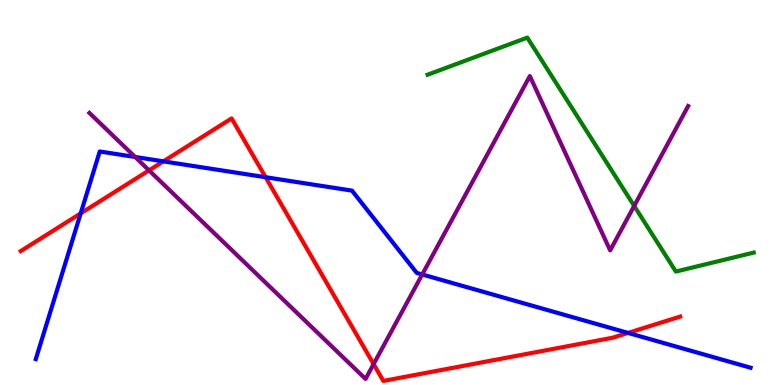[{'lines': ['blue', 'red'], 'intersections': [{'x': 1.04, 'y': 4.46}, {'x': 2.11, 'y': 5.81}, {'x': 3.43, 'y': 5.4}, {'x': 8.1, 'y': 1.35}]}, {'lines': ['green', 'red'], 'intersections': []}, {'lines': ['purple', 'red'], 'intersections': [{'x': 1.92, 'y': 5.57}, {'x': 4.82, 'y': 0.543}]}, {'lines': ['blue', 'green'], 'intersections': []}, {'lines': ['blue', 'purple'], 'intersections': [{'x': 1.74, 'y': 5.92}, {'x': 5.45, 'y': 2.87}]}, {'lines': ['green', 'purple'], 'intersections': [{'x': 8.18, 'y': 4.65}]}]